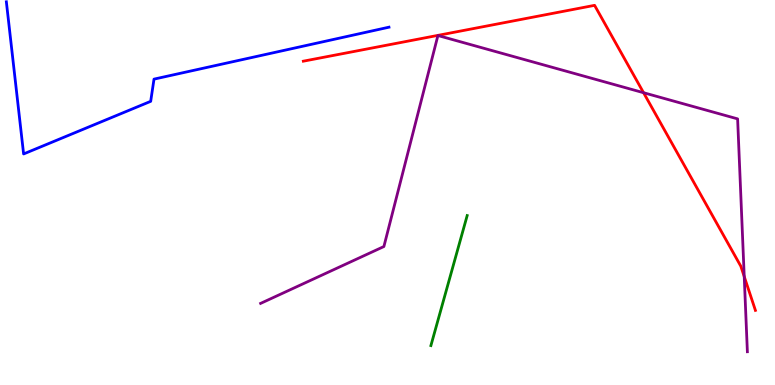[{'lines': ['blue', 'red'], 'intersections': []}, {'lines': ['green', 'red'], 'intersections': []}, {'lines': ['purple', 'red'], 'intersections': [{'x': 8.3, 'y': 7.59}, {'x': 9.6, 'y': 2.82}]}, {'lines': ['blue', 'green'], 'intersections': []}, {'lines': ['blue', 'purple'], 'intersections': []}, {'lines': ['green', 'purple'], 'intersections': []}]